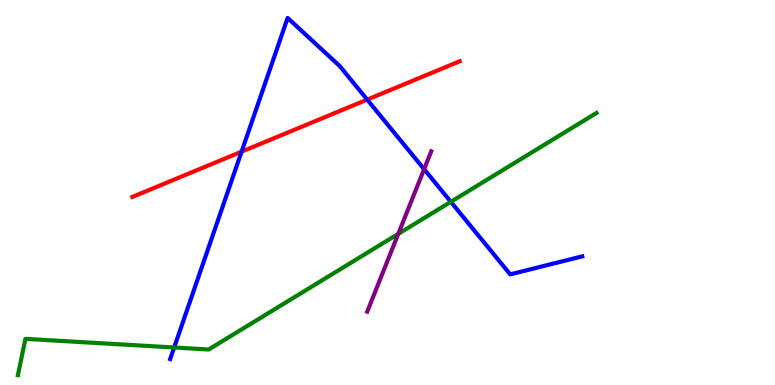[{'lines': ['blue', 'red'], 'intersections': [{'x': 3.12, 'y': 6.06}, {'x': 4.74, 'y': 7.41}]}, {'lines': ['green', 'red'], 'intersections': []}, {'lines': ['purple', 'red'], 'intersections': []}, {'lines': ['blue', 'green'], 'intersections': [{'x': 2.25, 'y': 0.974}, {'x': 5.82, 'y': 4.76}]}, {'lines': ['blue', 'purple'], 'intersections': [{'x': 5.47, 'y': 5.61}]}, {'lines': ['green', 'purple'], 'intersections': [{'x': 5.14, 'y': 3.93}]}]